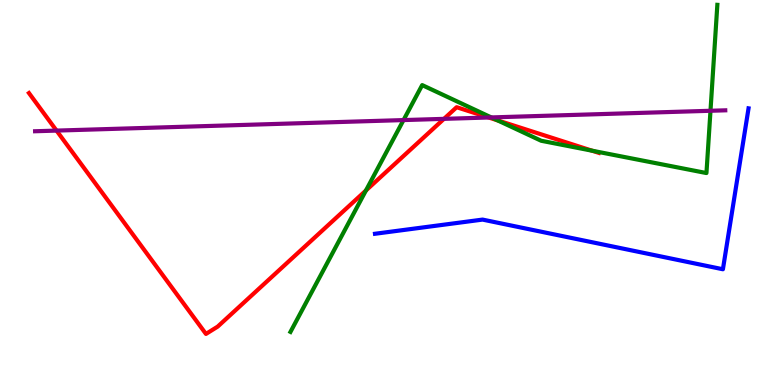[{'lines': ['blue', 'red'], 'intersections': []}, {'lines': ['green', 'red'], 'intersections': [{'x': 4.72, 'y': 5.05}, {'x': 6.42, 'y': 6.87}, {'x': 7.64, 'y': 6.09}]}, {'lines': ['purple', 'red'], 'intersections': [{'x': 0.73, 'y': 6.61}, {'x': 5.73, 'y': 6.91}, {'x': 6.31, 'y': 6.95}]}, {'lines': ['blue', 'green'], 'intersections': []}, {'lines': ['blue', 'purple'], 'intersections': []}, {'lines': ['green', 'purple'], 'intersections': [{'x': 5.21, 'y': 6.88}, {'x': 6.34, 'y': 6.95}, {'x': 9.17, 'y': 7.12}]}]